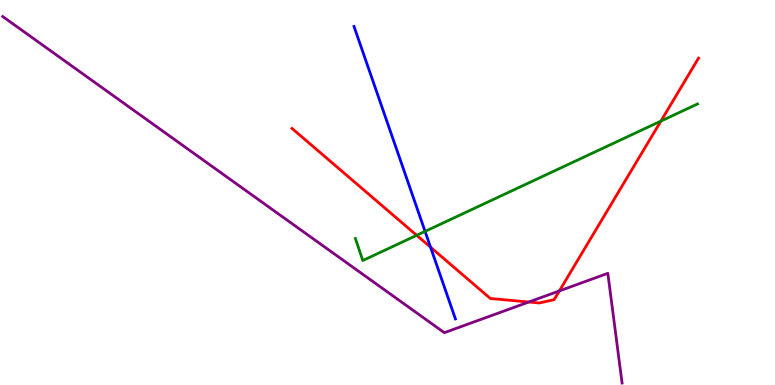[{'lines': ['blue', 'red'], 'intersections': [{'x': 5.56, 'y': 3.58}]}, {'lines': ['green', 'red'], 'intersections': [{'x': 5.38, 'y': 3.89}, {'x': 8.53, 'y': 6.85}]}, {'lines': ['purple', 'red'], 'intersections': [{'x': 6.82, 'y': 2.16}, {'x': 7.22, 'y': 2.44}]}, {'lines': ['blue', 'green'], 'intersections': [{'x': 5.48, 'y': 3.99}]}, {'lines': ['blue', 'purple'], 'intersections': []}, {'lines': ['green', 'purple'], 'intersections': []}]